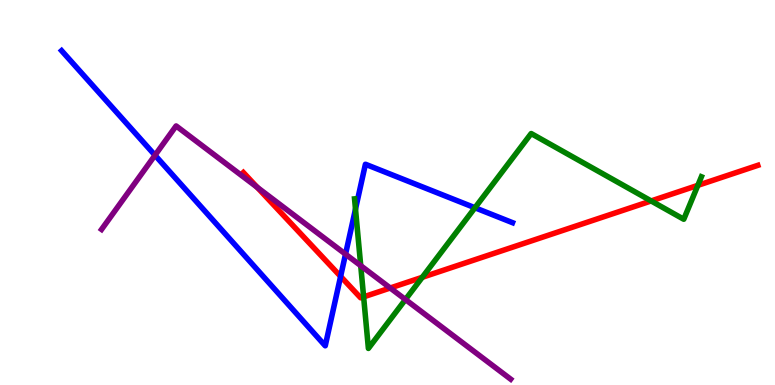[{'lines': ['blue', 'red'], 'intersections': [{'x': 4.39, 'y': 2.82}]}, {'lines': ['green', 'red'], 'intersections': [{'x': 4.69, 'y': 2.29}, {'x': 5.45, 'y': 2.8}, {'x': 8.4, 'y': 4.78}, {'x': 9.0, 'y': 5.19}]}, {'lines': ['purple', 'red'], 'intersections': [{'x': 3.32, 'y': 5.13}, {'x': 5.04, 'y': 2.52}]}, {'lines': ['blue', 'green'], 'intersections': [{'x': 4.59, 'y': 4.57}, {'x': 6.13, 'y': 4.6}]}, {'lines': ['blue', 'purple'], 'intersections': [{'x': 2.0, 'y': 5.97}, {'x': 4.46, 'y': 3.4}]}, {'lines': ['green', 'purple'], 'intersections': [{'x': 4.65, 'y': 3.1}, {'x': 5.23, 'y': 2.22}]}]